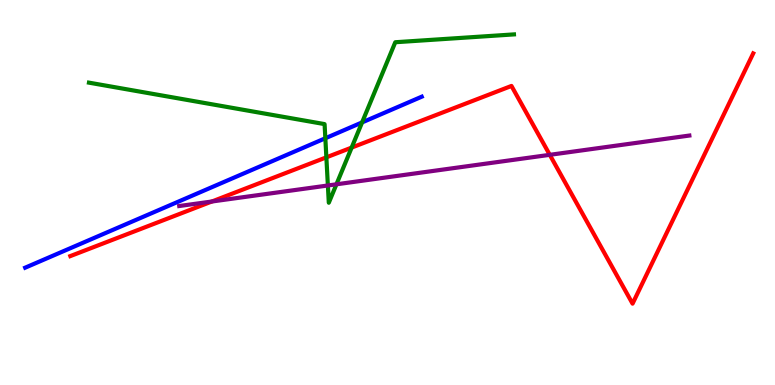[{'lines': ['blue', 'red'], 'intersections': []}, {'lines': ['green', 'red'], 'intersections': [{'x': 4.21, 'y': 5.91}, {'x': 4.54, 'y': 6.17}]}, {'lines': ['purple', 'red'], 'intersections': [{'x': 2.73, 'y': 4.77}, {'x': 7.09, 'y': 5.98}]}, {'lines': ['blue', 'green'], 'intersections': [{'x': 4.2, 'y': 6.41}, {'x': 4.67, 'y': 6.82}]}, {'lines': ['blue', 'purple'], 'intersections': []}, {'lines': ['green', 'purple'], 'intersections': [{'x': 4.23, 'y': 5.18}, {'x': 4.34, 'y': 5.21}]}]